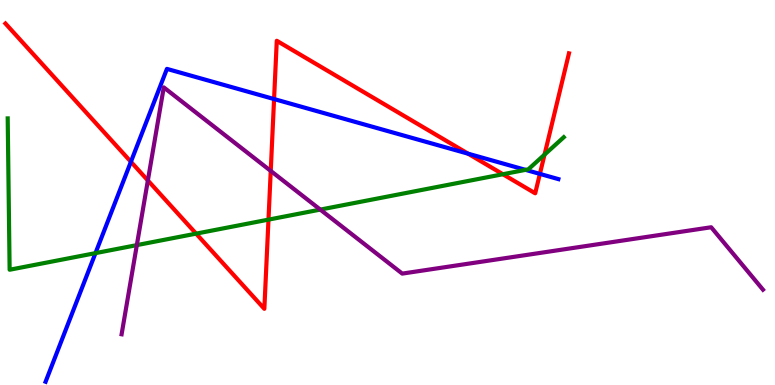[{'lines': ['blue', 'red'], 'intersections': [{'x': 1.69, 'y': 5.8}, {'x': 3.54, 'y': 7.43}, {'x': 6.04, 'y': 6.01}, {'x': 6.97, 'y': 5.48}]}, {'lines': ['green', 'red'], 'intersections': [{'x': 2.53, 'y': 3.93}, {'x': 3.46, 'y': 4.3}, {'x': 6.49, 'y': 5.47}, {'x': 7.03, 'y': 5.98}]}, {'lines': ['purple', 'red'], 'intersections': [{'x': 1.91, 'y': 5.31}, {'x': 3.49, 'y': 5.56}]}, {'lines': ['blue', 'green'], 'intersections': [{'x': 1.23, 'y': 3.43}, {'x': 6.78, 'y': 5.59}]}, {'lines': ['blue', 'purple'], 'intersections': []}, {'lines': ['green', 'purple'], 'intersections': [{'x': 1.77, 'y': 3.63}, {'x': 4.13, 'y': 4.56}]}]